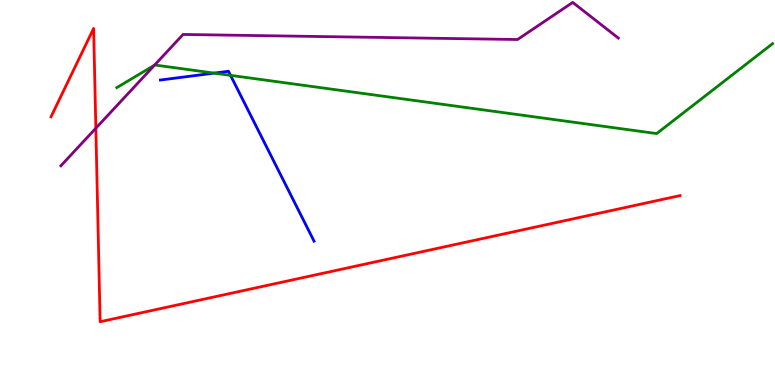[{'lines': ['blue', 'red'], 'intersections': []}, {'lines': ['green', 'red'], 'intersections': []}, {'lines': ['purple', 'red'], 'intersections': [{'x': 1.24, 'y': 6.67}]}, {'lines': ['blue', 'green'], 'intersections': [{'x': 2.76, 'y': 8.1}, {'x': 2.97, 'y': 8.04}]}, {'lines': ['blue', 'purple'], 'intersections': []}, {'lines': ['green', 'purple'], 'intersections': [{'x': 1.99, 'y': 8.31}]}]